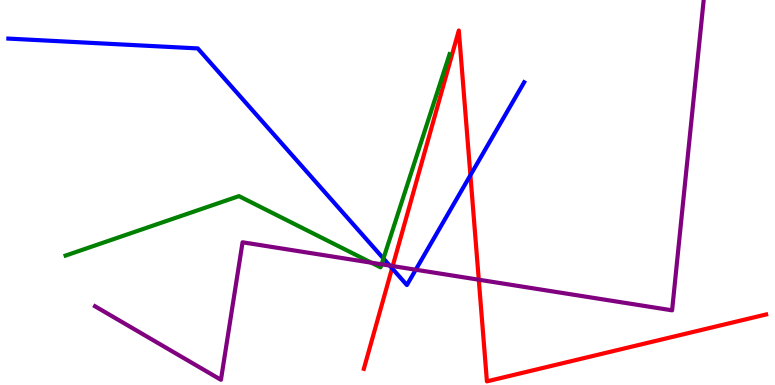[{'lines': ['blue', 'red'], 'intersections': [{'x': 5.06, 'y': 3.03}, {'x': 6.07, 'y': 5.45}]}, {'lines': ['green', 'red'], 'intersections': []}, {'lines': ['purple', 'red'], 'intersections': [{'x': 5.07, 'y': 3.09}, {'x': 6.18, 'y': 2.73}]}, {'lines': ['blue', 'green'], 'intersections': [{'x': 4.95, 'y': 3.29}]}, {'lines': ['blue', 'purple'], 'intersections': [{'x': 5.03, 'y': 3.1}, {'x': 5.36, 'y': 2.99}]}, {'lines': ['green', 'purple'], 'intersections': [{'x': 4.79, 'y': 3.18}, {'x': 4.92, 'y': 3.13}]}]